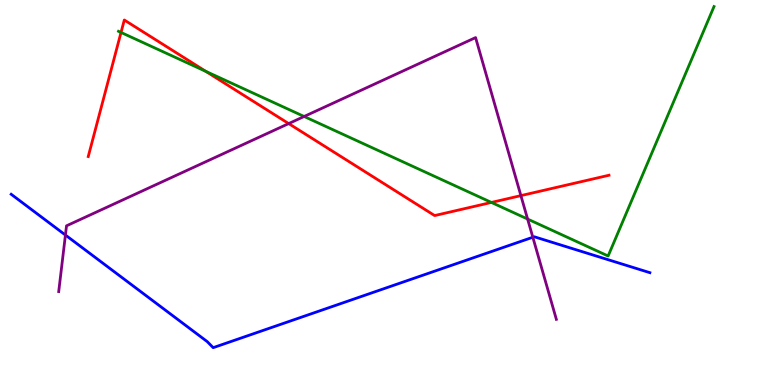[{'lines': ['blue', 'red'], 'intersections': []}, {'lines': ['green', 'red'], 'intersections': [{'x': 1.56, 'y': 9.16}, {'x': 2.66, 'y': 8.15}, {'x': 6.34, 'y': 4.74}]}, {'lines': ['purple', 'red'], 'intersections': [{'x': 3.72, 'y': 6.79}, {'x': 6.72, 'y': 4.92}]}, {'lines': ['blue', 'green'], 'intersections': []}, {'lines': ['blue', 'purple'], 'intersections': [{'x': 0.844, 'y': 3.9}, {'x': 6.88, 'y': 3.84}]}, {'lines': ['green', 'purple'], 'intersections': [{'x': 3.92, 'y': 6.97}, {'x': 6.81, 'y': 4.31}]}]